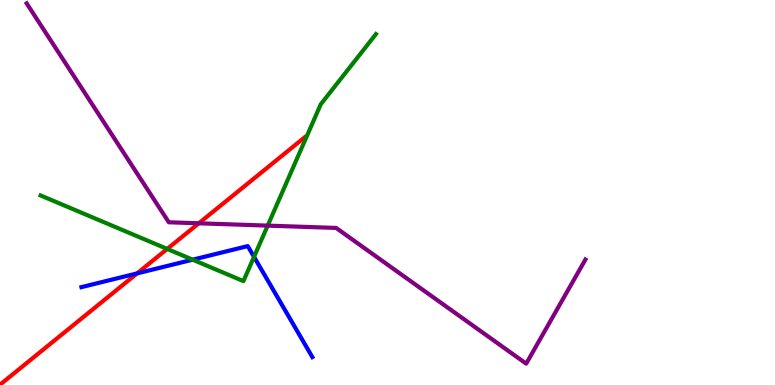[{'lines': ['blue', 'red'], 'intersections': [{'x': 1.77, 'y': 2.9}]}, {'lines': ['green', 'red'], 'intersections': [{'x': 2.16, 'y': 3.53}]}, {'lines': ['purple', 'red'], 'intersections': [{'x': 2.57, 'y': 4.2}]}, {'lines': ['blue', 'green'], 'intersections': [{'x': 2.49, 'y': 3.25}, {'x': 3.28, 'y': 3.33}]}, {'lines': ['blue', 'purple'], 'intersections': []}, {'lines': ['green', 'purple'], 'intersections': [{'x': 3.45, 'y': 4.14}]}]